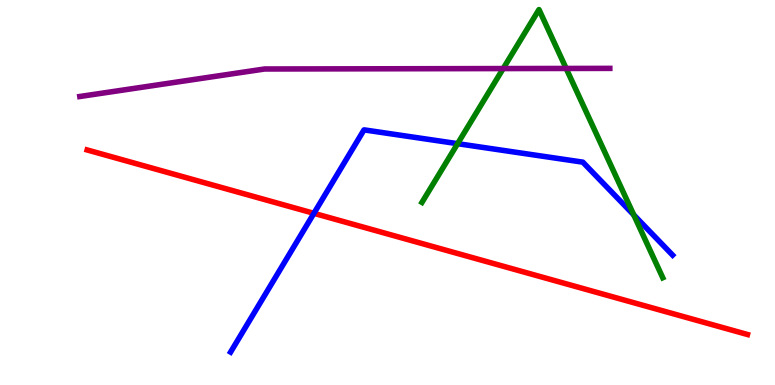[{'lines': ['blue', 'red'], 'intersections': [{'x': 4.05, 'y': 4.46}]}, {'lines': ['green', 'red'], 'intersections': []}, {'lines': ['purple', 'red'], 'intersections': []}, {'lines': ['blue', 'green'], 'intersections': [{'x': 5.9, 'y': 6.27}, {'x': 8.18, 'y': 4.42}]}, {'lines': ['blue', 'purple'], 'intersections': []}, {'lines': ['green', 'purple'], 'intersections': [{'x': 6.49, 'y': 8.22}, {'x': 7.31, 'y': 8.22}]}]